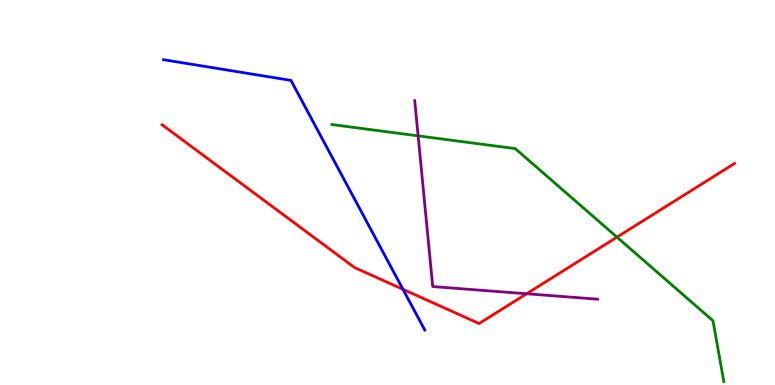[{'lines': ['blue', 'red'], 'intersections': [{'x': 5.2, 'y': 2.49}]}, {'lines': ['green', 'red'], 'intersections': [{'x': 7.96, 'y': 3.84}]}, {'lines': ['purple', 'red'], 'intersections': [{'x': 6.8, 'y': 2.37}]}, {'lines': ['blue', 'green'], 'intersections': []}, {'lines': ['blue', 'purple'], 'intersections': []}, {'lines': ['green', 'purple'], 'intersections': [{'x': 5.4, 'y': 6.47}]}]